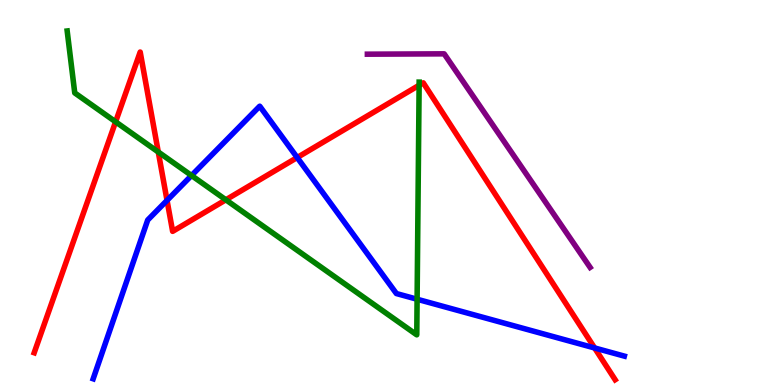[{'lines': ['blue', 'red'], 'intersections': [{'x': 2.16, 'y': 4.8}, {'x': 3.83, 'y': 5.91}, {'x': 7.67, 'y': 0.962}]}, {'lines': ['green', 'red'], 'intersections': [{'x': 1.49, 'y': 6.84}, {'x': 2.04, 'y': 6.05}, {'x': 2.91, 'y': 4.81}, {'x': 5.41, 'y': 7.79}]}, {'lines': ['purple', 'red'], 'intersections': []}, {'lines': ['blue', 'green'], 'intersections': [{'x': 2.47, 'y': 5.44}, {'x': 5.38, 'y': 2.23}]}, {'lines': ['blue', 'purple'], 'intersections': []}, {'lines': ['green', 'purple'], 'intersections': []}]